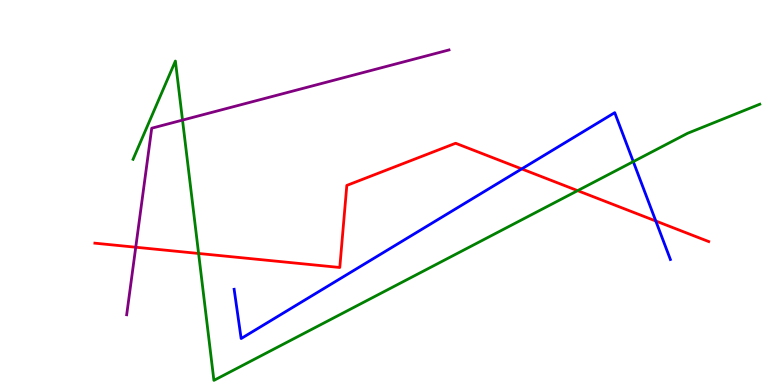[{'lines': ['blue', 'red'], 'intersections': [{'x': 6.73, 'y': 5.61}, {'x': 8.46, 'y': 4.26}]}, {'lines': ['green', 'red'], 'intersections': [{'x': 2.56, 'y': 3.42}, {'x': 7.45, 'y': 5.05}]}, {'lines': ['purple', 'red'], 'intersections': [{'x': 1.75, 'y': 3.58}]}, {'lines': ['blue', 'green'], 'intersections': [{'x': 8.17, 'y': 5.8}]}, {'lines': ['blue', 'purple'], 'intersections': []}, {'lines': ['green', 'purple'], 'intersections': [{'x': 2.36, 'y': 6.88}]}]